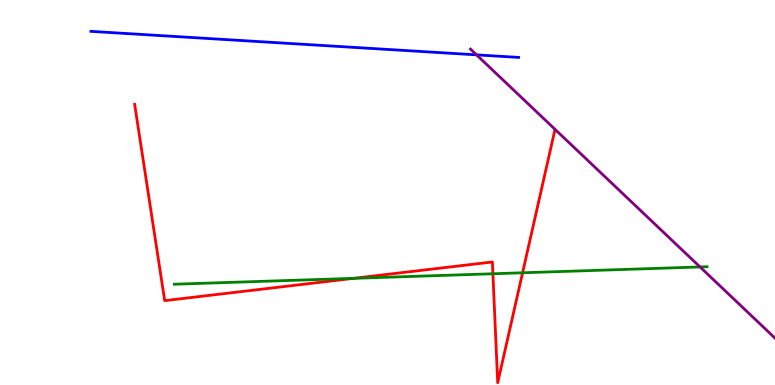[{'lines': ['blue', 'red'], 'intersections': []}, {'lines': ['green', 'red'], 'intersections': [{'x': 4.56, 'y': 2.77}, {'x': 6.36, 'y': 2.89}, {'x': 6.74, 'y': 2.91}]}, {'lines': ['purple', 'red'], 'intersections': []}, {'lines': ['blue', 'green'], 'intersections': []}, {'lines': ['blue', 'purple'], 'intersections': [{'x': 6.15, 'y': 8.58}]}, {'lines': ['green', 'purple'], 'intersections': [{'x': 9.03, 'y': 3.07}]}]